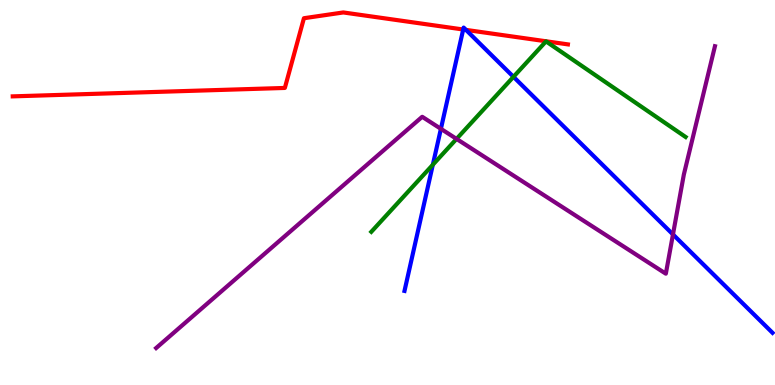[{'lines': ['blue', 'red'], 'intersections': [{'x': 5.98, 'y': 9.23}, {'x': 6.01, 'y': 9.22}]}, {'lines': ['green', 'red'], 'intersections': []}, {'lines': ['purple', 'red'], 'intersections': []}, {'lines': ['blue', 'green'], 'intersections': [{'x': 5.58, 'y': 5.72}, {'x': 6.63, 'y': 8.0}]}, {'lines': ['blue', 'purple'], 'intersections': [{'x': 5.69, 'y': 6.65}, {'x': 8.68, 'y': 3.91}]}, {'lines': ['green', 'purple'], 'intersections': [{'x': 5.89, 'y': 6.39}]}]